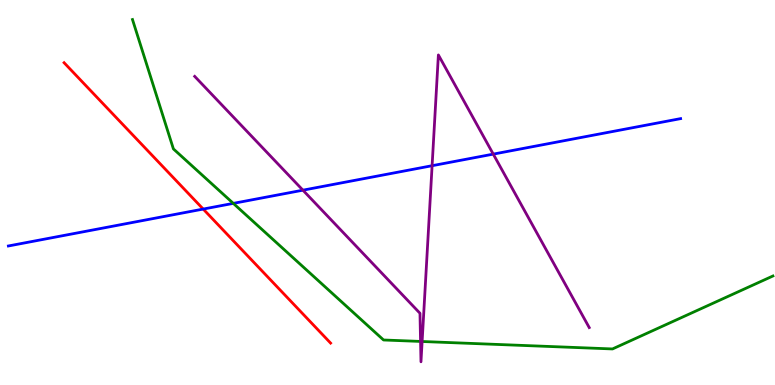[{'lines': ['blue', 'red'], 'intersections': [{'x': 2.62, 'y': 4.57}]}, {'lines': ['green', 'red'], 'intersections': []}, {'lines': ['purple', 'red'], 'intersections': []}, {'lines': ['blue', 'green'], 'intersections': [{'x': 3.01, 'y': 4.72}]}, {'lines': ['blue', 'purple'], 'intersections': [{'x': 3.91, 'y': 5.06}, {'x': 5.58, 'y': 5.7}, {'x': 6.36, 'y': 6.0}]}, {'lines': ['green', 'purple'], 'intersections': [{'x': 5.43, 'y': 1.13}, {'x': 5.45, 'y': 1.13}]}]